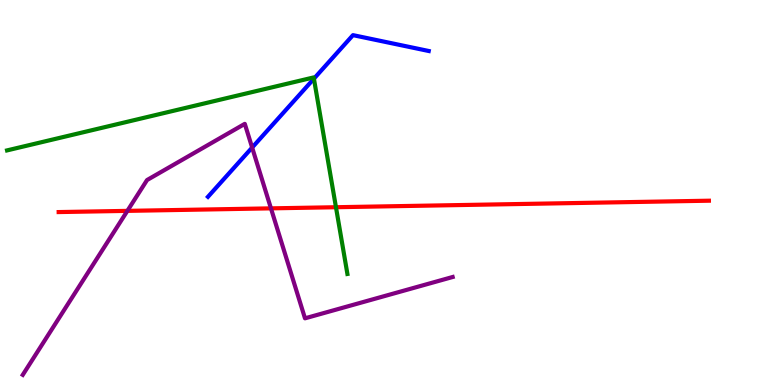[{'lines': ['blue', 'red'], 'intersections': []}, {'lines': ['green', 'red'], 'intersections': [{'x': 4.33, 'y': 4.62}]}, {'lines': ['purple', 'red'], 'intersections': [{'x': 1.64, 'y': 4.52}, {'x': 3.5, 'y': 4.59}]}, {'lines': ['blue', 'green'], 'intersections': [{'x': 4.05, 'y': 7.96}]}, {'lines': ['blue', 'purple'], 'intersections': [{'x': 3.25, 'y': 6.17}]}, {'lines': ['green', 'purple'], 'intersections': []}]